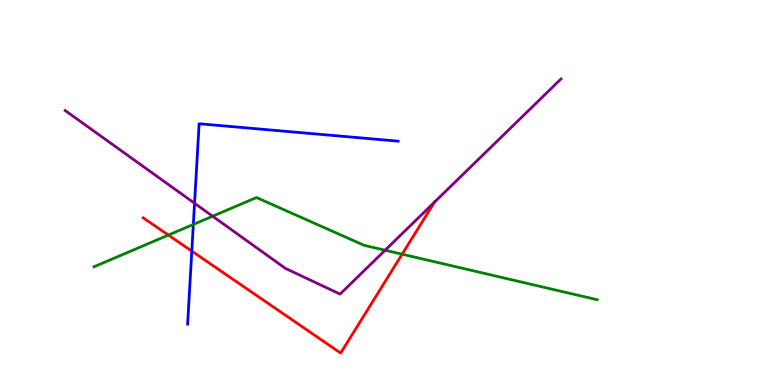[{'lines': ['blue', 'red'], 'intersections': [{'x': 2.47, 'y': 3.48}]}, {'lines': ['green', 'red'], 'intersections': [{'x': 2.17, 'y': 3.89}, {'x': 5.19, 'y': 3.4}]}, {'lines': ['purple', 'red'], 'intersections': [{'x': 5.61, 'y': 4.75}]}, {'lines': ['blue', 'green'], 'intersections': [{'x': 2.49, 'y': 4.17}]}, {'lines': ['blue', 'purple'], 'intersections': [{'x': 2.51, 'y': 4.72}]}, {'lines': ['green', 'purple'], 'intersections': [{'x': 2.74, 'y': 4.38}, {'x': 4.97, 'y': 3.5}]}]